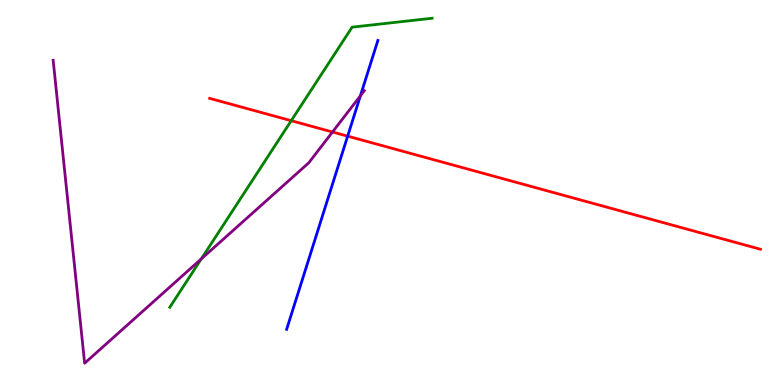[{'lines': ['blue', 'red'], 'intersections': [{'x': 4.49, 'y': 6.46}]}, {'lines': ['green', 'red'], 'intersections': [{'x': 3.76, 'y': 6.86}]}, {'lines': ['purple', 'red'], 'intersections': [{'x': 4.29, 'y': 6.57}]}, {'lines': ['blue', 'green'], 'intersections': []}, {'lines': ['blue', 'purple'], 'intersections': [{'x': 4.65, 'y': 7.51}]}, {'lines': ['green', 'purple'], 'intersections': [{'x': 2.6, 'y': 3.27}]}]